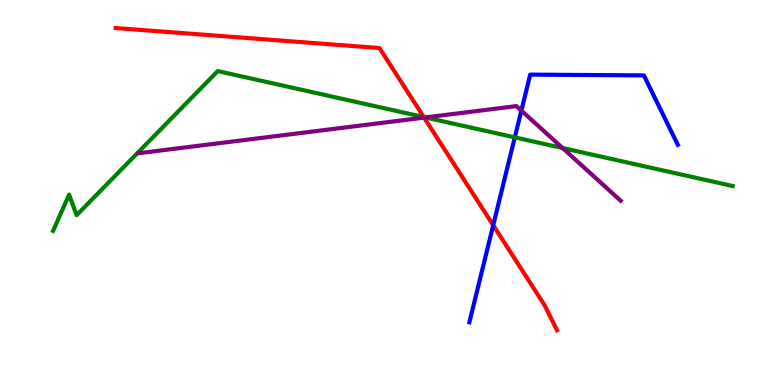[{'lines': ['blue', 'red'], 'intersections': [{'x': 6.36, 'y': 4.15}]}, {'lines': ['green', 'red'], 'intersections': [{'x': 5.47, 'y': 6.96}]}, {'lines': ['purple', 'red'], 'intersections': [{'x': 5.47, 'y': 6.95}]}, {'lines': ['blue', 'green'], 'intersections': [{'x': 6.64, 'y': 6.43}]}, {'lines': ['blue', 'purple'], 'intersections': [{'x': 6.73, 'y': 7.13}]}, {'lines': ['green', 'purple'], 'intersections': [{'x': 5.49, 'y': 6.95}, {'x': 7.26, 'y': 6.15}]}]